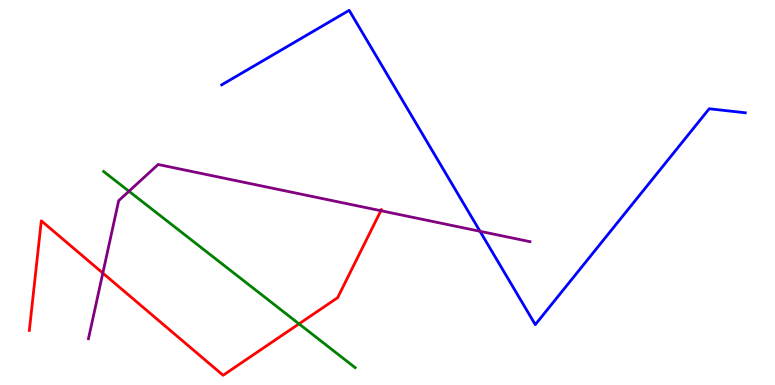[{'lines': ['blue', 'red'], 'intersections': []}, {'lines': ['green', 'red'], 'intersections': [{'x': 3.86, 'y': 1.59}]}, {'lines': ['purple', 'red'], 'intersections': [{'x': 1.33, 'y': 2.91}, {'x': 4.91, 'y': 4.53}]}, {'lines': ['blue', 'green'], 'intersections': []}, {'lines': ['blue', 'purple'], 'intersections': [{'x': 6.19, 'y': 3.99}]}, {'lines': ['green', 'purple'], 'intersections': [{'x': 1.66, 'y': 5.03}]}]